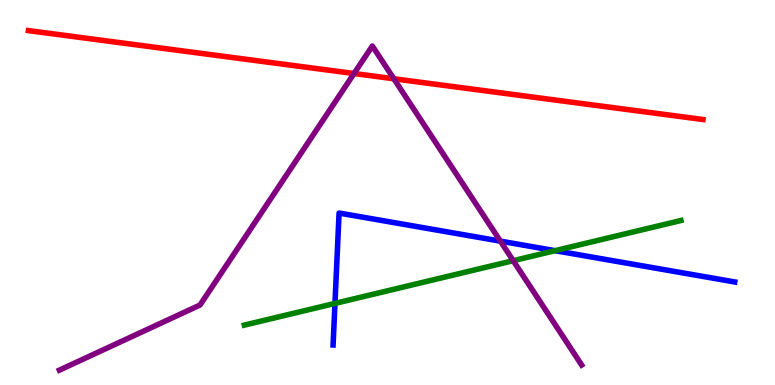[{'lines': ['blue', 'red'], 'intersections': []}, {'lines': ['green', 'red'], 'intersections': []}, {'lines': ['purple', 'red'], 'intersections': [{'x': 4.57, 'y': 8.09}, {'x': 5.08, 'y': 7.95}]}, {'lines': ['blue', 'green'], 'intersections': [{'x': 4.32, 'y': 2.12}, {'x': 7.16, 'y': 3.49}]}, {'lines': ['blue', 'purple'], 'intersections': [{'x': 6.46, 'y': 3.74}]}, {'lines': ['green', 'purple'], 'intersections': [{'x': 6.62, 'y': 3.23}]}]